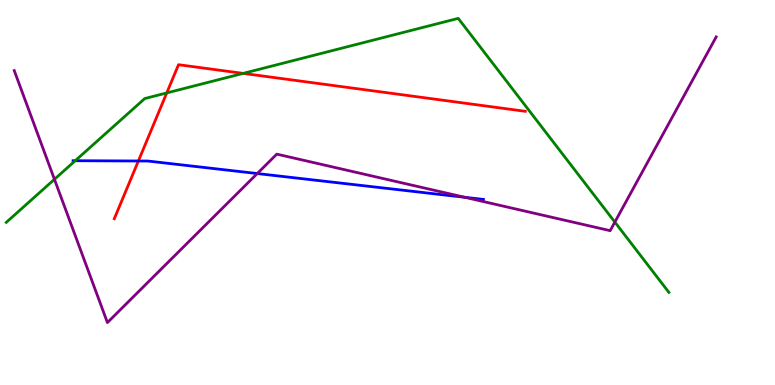[{'lines': ['blue', 'red'], 'intersections': [{'x': 1.79, 'y': 5.82}]}, {'lines': ['green', 'red'], 'intersections': [{'x': 2.15, 'y': 7.59}, {'x': 3.14, 'y': 8.09}]}, {'lines': ['purple', 'red'], 'intersections': []}, {'lines': ['blue', 'green'], 'intersections': [{'x': 0.971, 'y': 5.83}]}, {'lines': ['blue', 'purple'], 'intersections': [{'x': 3.32, 'y': 5.49}, {'x': 6.0, 'y': 4.88}]}, {'lines': ['green', 'purple'], 'intersections': [{'x': 0.702, 'y': 5.34}, {'x': 7.93, 'y': 4.23}]}]